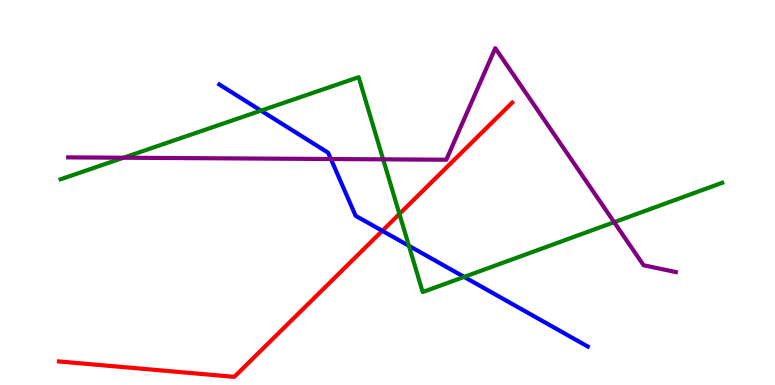[{'lines': ['blue', 'red'], 'intersections': [{'x': 4.93, 'y': 4.0}]}, {'lines': ['green', 'red'], 'intersections': [{'x': 5.15, 'y': 4.44}]}, {'lines': ['purple', 'red'], 'intersections': []}, {'lines': ['blue', 'green'], 'intersections': [{'x': 3.37, 'y': 7.13}, {'x': 5.28, 'y': 3.62}, {'x': 5.99, 'y': 2.81}]}, {'lines': ['blue', 'purple'], 'intersections': [{'x': 4.27, 'y': 5.87}]}, {'lines': ['green', 'purple'], 'intersections': [{'x': 1.59, 'y': 5.9}, {'x': 4.94, 'y': 5.86}, {'x': 7.92, 'y': 4.23}]}]